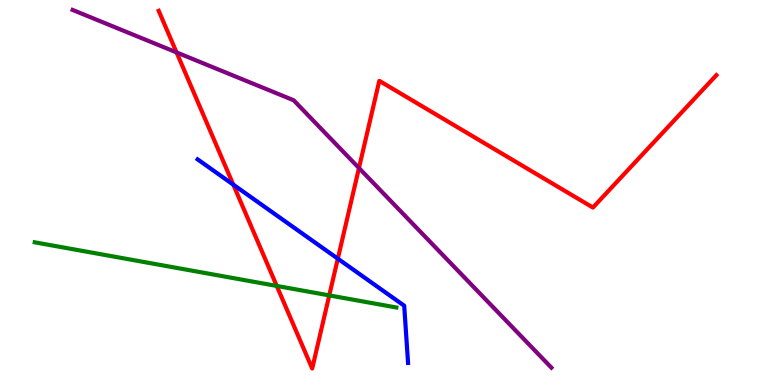[{'lines': ['blue', 'red'], 'intersections': [{'x': 3.01, 'y': 5.2}, {'x': 4.36, 'y': 3.28}]}, {'lines': ['green', 'red'], 'intersections': [{'x': 3.57, 'y': 2.57}, {'x': 4.25, 'y': 2.33}]}, {'lines': ['purple', 'red'], 'intersections': [{'x': 2.28, 'y': 8.64}, {'x': 4.63, 'y': 5.64}]}, {'lines': ['blue', 'green'], 'intersections': []}, {'lines': ['blue', 'purple'], 'intersections': []}, {'lines': ['green', 'purple'], 'intersections': []}]